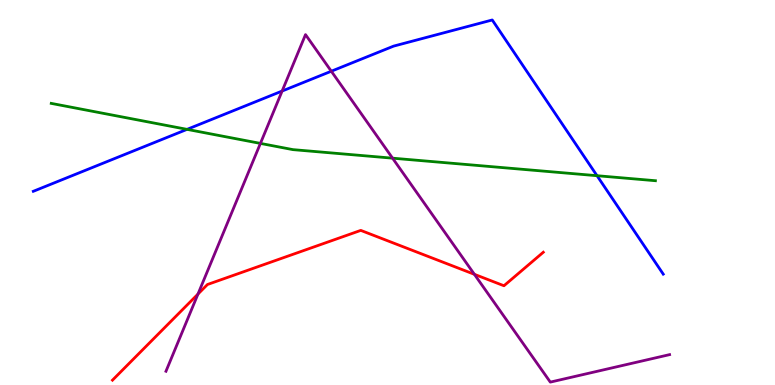[{'lines': ['blue', 'red'], 'intersections': []}, {'lines': ['green', 'red'], 'intersections': []}, {'lines': ['purple', 'red'], 'intersections': [{'x': 2.55, 'y': 2.36}, {'x': 6.12, 'y': 2.87}]}, {'lines': ['blue', 'green'], 'intersections': [{'x': 2.41, 'y': 6.64}, {'x': 7.7, 'y': 5.44}]}, {'lines': ['blue', 'purple'], 'intersections': [{'x': 3.64, 'y': 7.64}, {'x': 4.27, 'y': 8.15}]}, {'lines': ['green', 'purple'], 'intersections': [{'x': 3.36, 'y': 6.28}, {'x': 5.07, 'y': 5.89}]}]